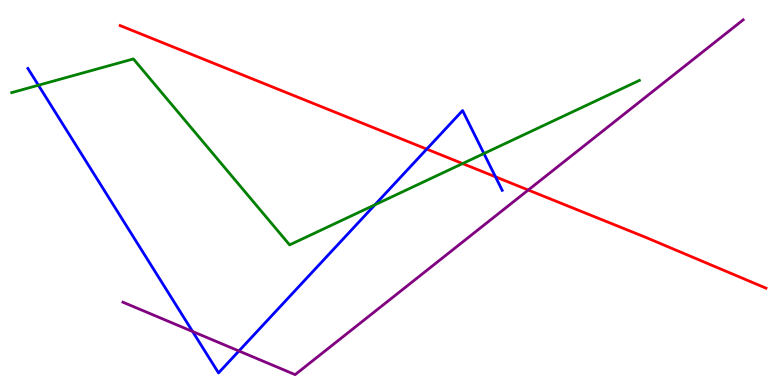[{'lines': ['blue', 'red'], 'intersections': [{'x': 5.51, 'y': 6.13}, {'x': 6.39, 'y': 5.41}]}, {'lines': ['green', 'red'], 'intersections': [{'x': 5.97, 'y': 5.75}]}, {'lines': ['purple', 'red'], 'intersections': [{'x': 6.82, 'y': 5.06}]}, {'lines': ['blue', 'green'], 'intersections': [{'x': 0.496, 'y': 7.79}, {'x': 4.84, 'y': 4.68}, {'x': 6.24, 'y': 6.01}]}, {'lines': ['blue', 'purple'], 'intersections': [{'x': 2.49, 'y': 1.39}, {'x': 3.08, 'y': 0.883}]}, {'lines': ['green', 'purple'], 'intersections': []}]